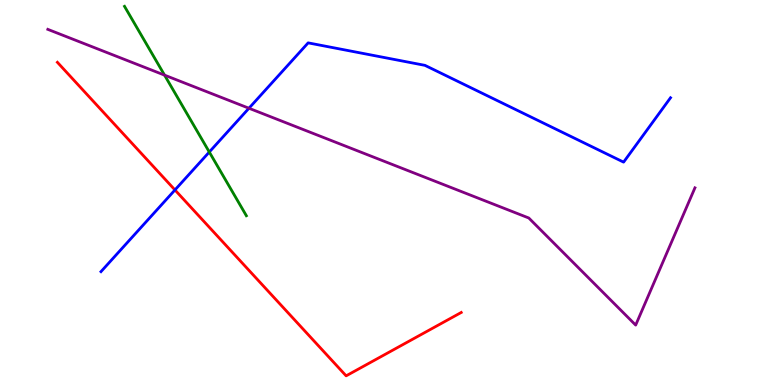[{'lines': ['blue', 'red'], 'intersections': [{'x': 2.26, 'y': 5.07}]}, {'lines': ['green', 'red'], 'intersections': []}, {'lines': ['purple', 'red'], 'intersections': []}, {'lines': ['blue', 'green'], 'intersections': [{'x': 2.7, 'y': 6.05}]}, {'lines': ['blue', 'purple'], 'intersections': [{'x': 3.21, 'y': 7.19}]}, {'lines': ['green', 'purple'], 'intersections': [{'x': 2.12, 'y': 8.05}]}]